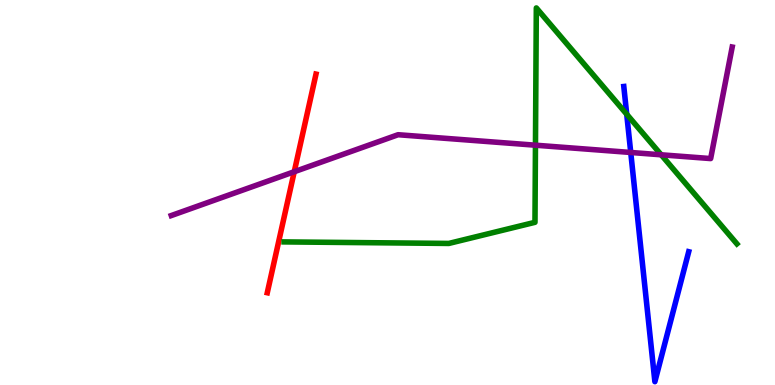[{'lines': ['blue', 'red'], 'intersections': []}, {'lines': ['green', 'red'], 'intersections': []}, {'lines': ['purple', 'red'], 'intersections': [{'x': 3.8, 'y': 5.54}]}, {'lines': ['blue', 'green'], 'intersections': [{'x': 8.09, 'y': 7.03}]}, {'lines': ['blue', 'purple'], 'intersections': [{'x': 8.14, 'y': 6.04}]}, {'lines': ['green', 'purple'], 'intersections': [{'x': 6.91, 'y': 6.23}, {'x': 8.53, 'y': 5.98}]}]